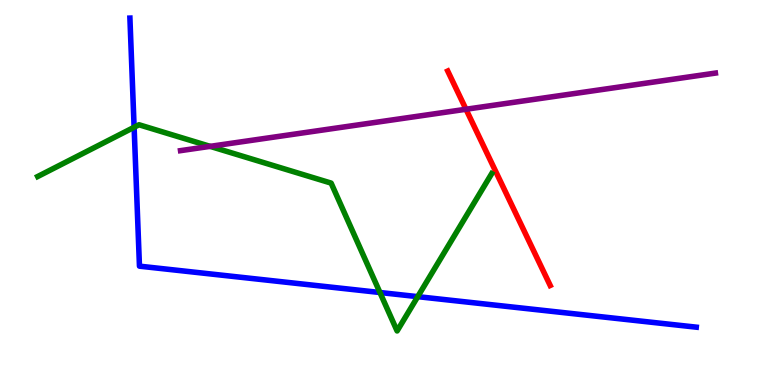[{'lines': ['blue', 'red'], 'intersections': []}, {'lines': ['green', 'red'], 'intersections': []}, {'lines': ['purple', 'red'], 'intersections': [{'x': 6.01, 'y': 7.16}]}, {'lines': ['blue', 'green'], 'intersections': [{'x': 1.73, 'y': 6.69}, {'x': 4.9, 'y': 2.4}, {'x': 5.39, 'y': 2.29}]}, {'lines': ['blue', 'purple'], 'intersections': []}, {'lines': ['green', 'purple'], 'intersections': [{'x': 2.71, 'y': 6.2}]}]